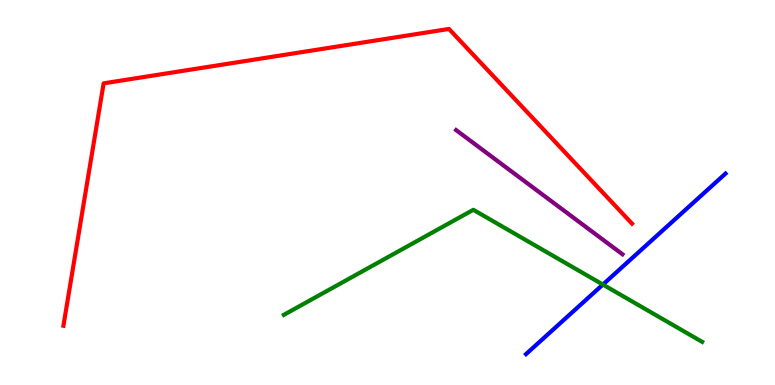[{'lines': ['blue', 'red'], 'intersections': []}, {'lines': ['green', 'red'], 'intersections': []}, {'lines': ['purple', 'red'], 'intersections': []}, {'lines': ['blue', 'green'], 'intersections': [{'x': 7.78, 'y': 2.61}]}, {'lines': ['blue', 'purple'], 'intersections': []}, {'lines': ['green', 'purple'], 'intersections': []}]